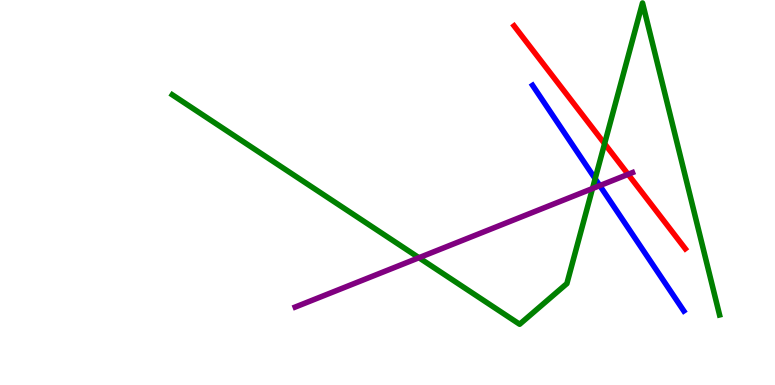[{'lines': ['blue', 'red'], 'intersections': []}, {'lines': ['green', 'red'], 'intersections': [{'x': 7.8, 'y': 6.27}]}, {'lines': ['purple', 'red'], 'intersections': [{'x': 8.1, 'y': 5.47}]}, {'lines': ['blue', 'green'], 'intersections': [{'x': 7.68, 'y': 5.36}]}, {'lines': ['blue', 'purple'], 'intersections': [{'x': 7.74, 'y': 5.18}]}, {'lines': ['green', 'purple'], 'intersections': [{'x': 5.41, 'y': 3.31}, {'x': 7.65, 'y': 5.1}]}]